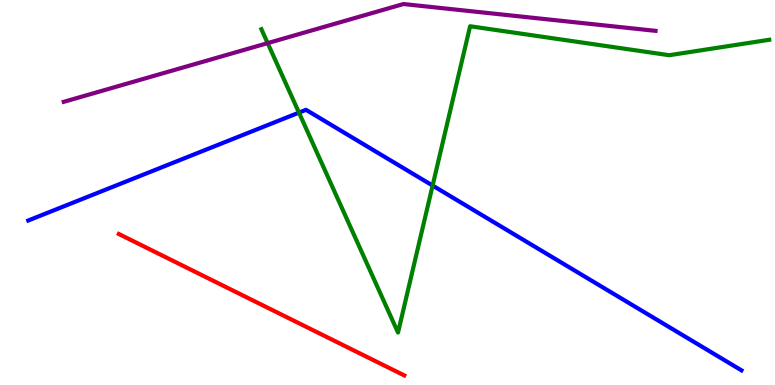[{'lines': ['blue', 'red'], 'intersections': []}, {'lines': ['green', 'red'], 'intersections': []}, {'lines': ['purple', 'red'], 'intersections': []}, {'lines': ['blue', 'green'], 'intersections': [{'x': 3.86, 'y': 7.07}, {'x': 5.58, 'y': 5.18}]}, {'lines': ['blue', 'purple'], 'intersections': []}, {'lines': ['green', 'purple'], 'intersections': [{'x': 3.45, 'y': 8.88}]}]